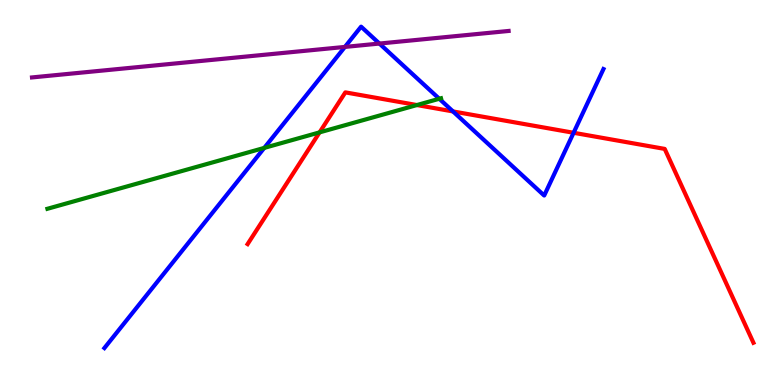[{'lines': ['blue', 'red'], 'intersections': [{'x': 5.85, 'y': 7.11}, {'x': 7.4, 'y': 6.55}]}, {'lines': ['green', 'red'], 'intersections': [{'x': 4.12, 'y': 6.56}, {'x': 5.38, 'y': 7.27}]}, {'lines': ['purple', 'red'], 'intersections': []}, {'lines': ['blue', 'green'], 'intersections': [{'x': 3.41, 'y': 6.16}, {'x': 5.67, 'y': 7.43}]}, {'lines': ['blue', 'purple'], 'intersections': [{'x': 4.45, 'y': 8.78}, {'x': 4.9, 'y': 8.87}]}, {'lines': ['green', 'purple'], 'intersections': []}]